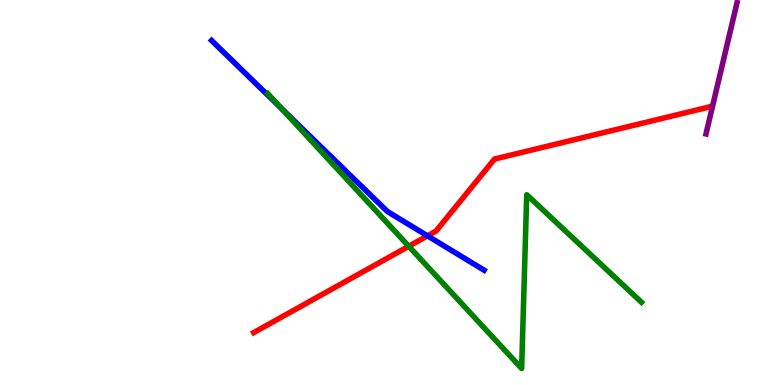[{'lines': ['blue', 'red'], 'intersections': [{'x': 5.52, 'y': 3.87}]}, {'lines': ['green', 'red'], 'intersections': [{'x': 5.27, 'y': 3.6}]}, {'lines': ['purple', 'red'], 'intersections': []}, {'lines': ['blue', 'green'], 'intersections': [{'x': 3.63, 'y': 7.19}]}, {'lines': ['blue', 'purple'], 'intersections': []}, {'lines': ['green', 'purple'], 'intersections': []}]